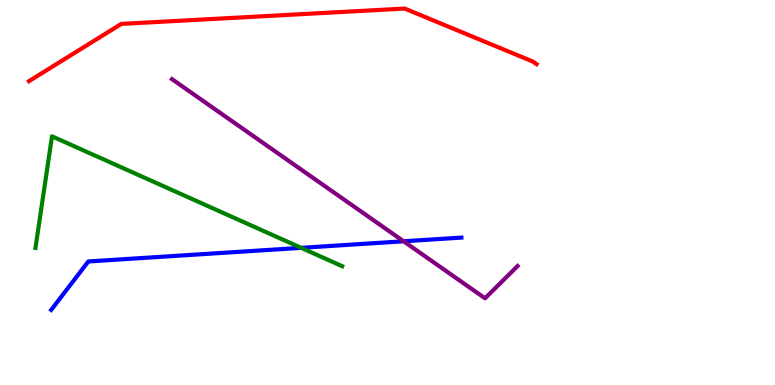[{'lines': ['blue', 'red'], 'intersections': []}, {'lines': ['green', 'red'], 'intersections': []}, {'lines': ['purple', 'red'], 'intersections': []}, {'lines': ['blue', 'green'], 'intersections': [{'x': 3.89, 'y': 3.56}]}, {'lines': ['blue', 'purple'], 'intersections': [{'x': 5.21, 'y': 3.73}]}, {'lines': ['green', 'purple'], 'intersections': []}]